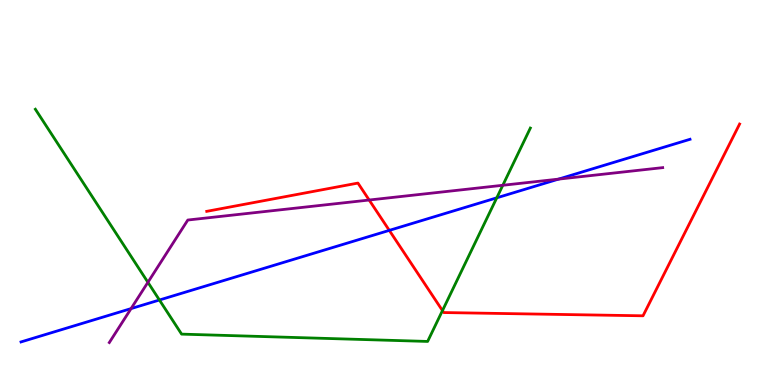[{'lines': ['blue', 'red'], 'intersections': [{'x': 5.02, 'y': 4.02}]}, {'lines': ['green', 'red'], 'intersections': [{'x': 5.71, 'y': 1.93}]}, {'lines': ['purple', 'red'], 'intersections': [{'x': 4.76, 'y': 4.8}]}, {'lines': ['blue', 'green'], 'intersections': [{'x': 2.06, 'y': 2.21}, {'x': 6.41, 'y': 4.86}]}, {'lines': ['blue', 'purple'], 'intersections': [{'x': 1.69, 'y': 1.98}, {'x': 7.21, 'y': 5.35}]}, {'lines': ['green', 'purple'], 'intersections': [{'x': 1.91, 'y': 2.67}, {'x': 6.49, 'y': 5.19}]}]